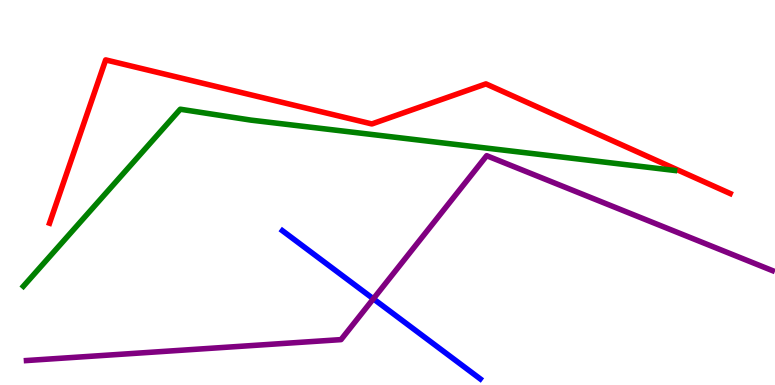[{'lines': ['blue', 'red'], 'intersections': []}, {'lines': ['green', 'red'], 'intersections': []}, {'lines': ['purple', 'red'], 'intersections': []}, {'lines': ['blue', 'green'], 'intersections': []}, {'lines': ['blue', 'purple'], 'intersections': [{'x': 4.82, 'y': 2.24}]}, {'lines': ['green', 'purple'], 'intersections': []}]